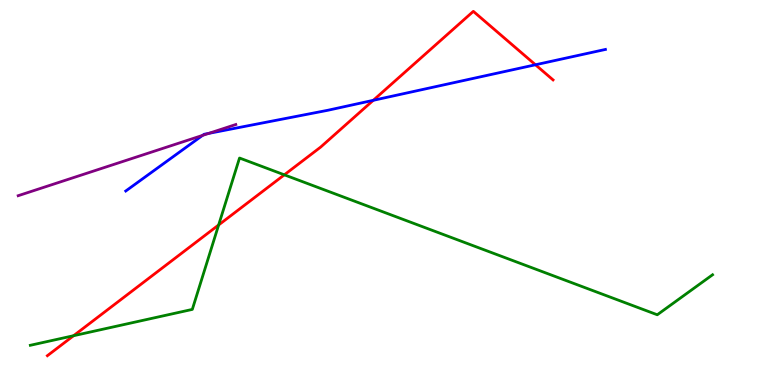[{'lines': ['blue', 'red'], 'intersections': [{'x': 4.82, 'y': 7.39}, {'x': 6.91, 'y': 8.32}]}, {'lines': ['green', 'red'], 'intersections': [{'x': 0.949, 'y': 1.28}, {'x': 2.82, 'y': 4.16}, {'x': 3.67, 'y': 5.46}]}, {'lines': ['purple', 'red'], 'intersections': []}, {'lines': ['blue', 'green'], 'intersections': []}, {'lines': ['blue', 'purple'], 'intersections': [{'x': 2.61, 'y': 6.48}, {'x': 2.69, 'y': 6.54}]}, {'lines': ['green', 'purple'], 'intersections': []}]